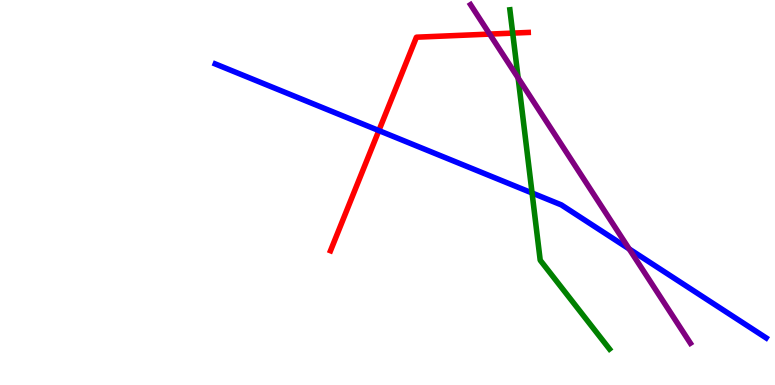[{'lines': ['blue', 'red'], 'intersections': [{'x': 4.89, 'y': 6.61}]}, {'lines': ['green', 'red'], 'intersections': [{'x': 6.62, 'y': 9.14}]}, {'lines': ['purple', 'red'], 'intersections': [{'x': 6.32, 'y': 9.11}]}, {'lines': ['blue', 'green'], 'intersections': [{'x': 6.87, 'y': 4.99}]}, {'lines': ['blue', 'purple'], 'intersections': [{'x': 8.12, 'y': 3.53}]}, {'lines': ['green', 'purple'], 'intersections': [{'x': 6.69, 'y': 7.98}]}]